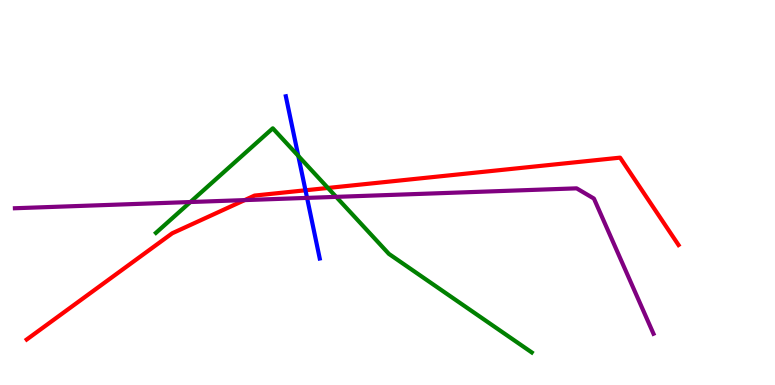[{'lines': ['blue', 'red'], 'intersections': [{'x': 3.94, 'y': 5.06}]}, {'lines': ['green', 'red'], 'intersections': [{'x': 4.23, 'y': 5.12}]}, {'lines': ['purple', 'red'], 'intersections': [{'x': 3.16, 'y': 4.8}]}, {'lines': ['blue', 'green'], 'intersections': [{'x': 3.85, 'y': 5.95}]}, {'lines': ['blue', 'purple'], 'intersections': [{'x': 3.96, 'y': 4.86}]}, {'lines': ['green', 'purple'], 'intersections': [{'x': 2.46, 'y': 4.75}, {'x': 4.34, 'y': 4.89}]}]